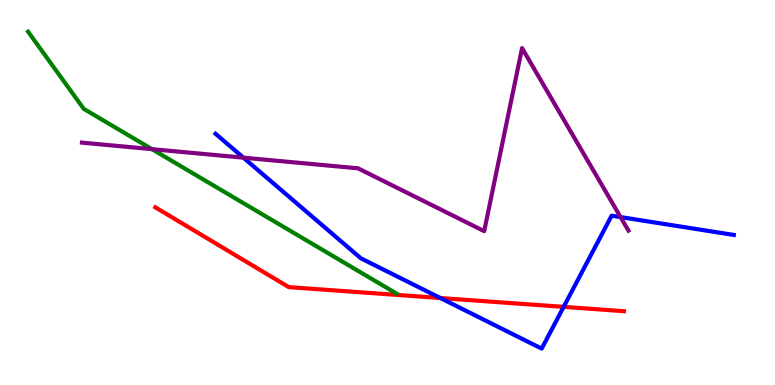[{'lines': ['blue', 'red'], 'intersections': [{'x': 5.68, 'y': 2.26}, {'x': 7.27, 'y': 2.03}]}, {'lines': ['green', 'red'], 'intersections': []}, {'lines': ['purple', 'red'], 'intersections': []}, {'lines': ['blue', 'green'], 'intersections': []}, {'lines': ['blue', 'purple'], 'intersections': [{'x': 3.14, 'y': 5.9}, {'x': 8.01, 'y': 4.36}]}, {'lines': ['green', 'purple'], 'intersections': [{'x': 1.96, 'y': 6.13}]}]